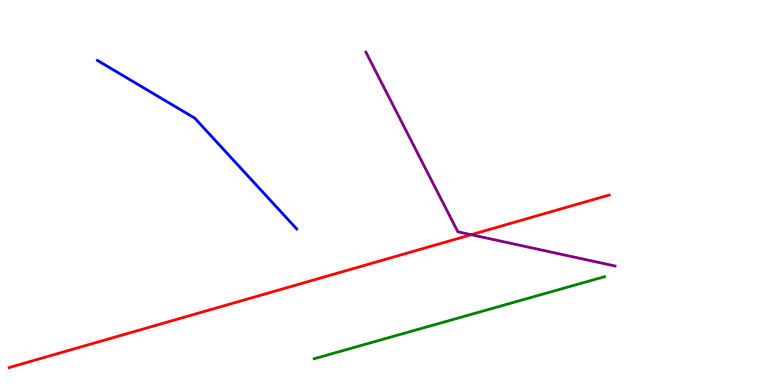[{'lines': ['blue', 'red'], 'intersections': []}, {'lines': ['green', 'red'], 'intersections': []}, {'lines': ['purple', 'red'], 'intersections': [{'x': 6.08, 'y': 3.9}]}, {'lines': ['blue', 'green'], 'intersections': []}, {'lines': ['blue', 'purple'], 'intersections': []}, {'lines': ['green', 'purple'], 'intersections': []}]